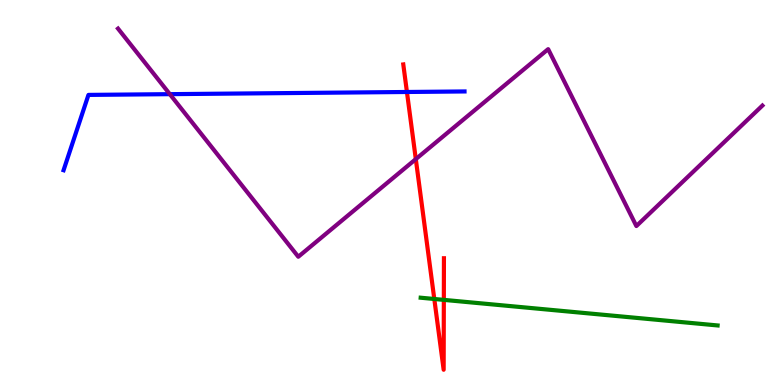[{'lines': ['blue', 'red'], 'intersections': [{'x': 5.25, 'y': 7.61}]}, {'lines': ['green', 'red'], 'intersections': [{'x': 5.6, 'y': 2.23}, {'x': 5.73, 'y': 2.21}]}, {'lines': ['purple', 'red'], 'intersections': [{'x': 5.37, 'y': 5.87}]}, {'lines': ['blue', 'green'], 'intersections': []}, {'lines': ['blue', 'purple'], 'intersections': [{'x': 2.19, 'y': 7.55}]}, {'lines': ['green', 'purple'], 'intersections': []}]